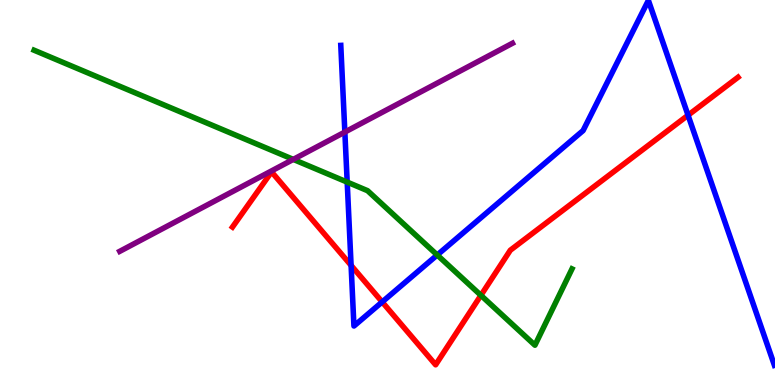[{'lines': ['blue', 'red'], 'intersections': [{'x': 4.53, 'y': 3.11}, {'x': 4.93, 'y': 2.16}, {'x': 8.88, 'y': 7.01}]}, {'lines': ['green', 'red'], 'intersections': [{'x': 6.21, 'y': 2.33}]}, {'lines': ['purple', 'red'], 'intersections': []}, {'lines': ['blue', 'green'], 'intersections': [{'x': 4.48, 'y': 5.27}, {'x': 5.64, 'y': 3.38}]}, {'lines': ['blue', 'purple'], 'intersections': [{'x': 4.45, 'y': 6.57}]}, {'lines': ['green', 'purple'], 'intersections': [{'x': 3.78, 'y': 5.86}]}]